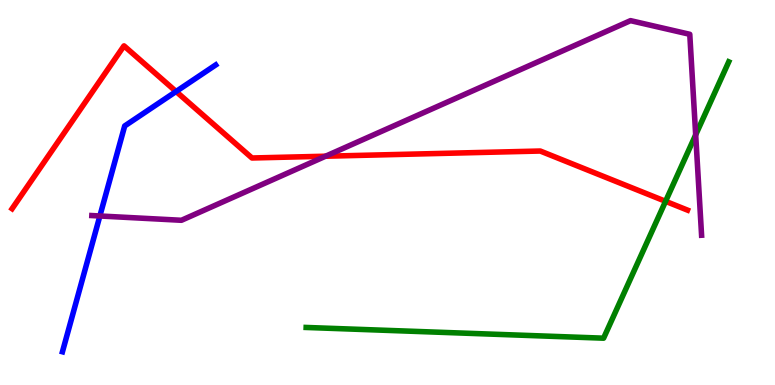[{'lines': ['blue', 'red'], 'intersections': [{'x': 2.27, 'y': 7.62}]}, {'lines': ['green', 'red'], 'intersections': [{'x': 8.59, 'y': 4.77}]}, {'lines': ['purple', 'red'], 'intersections': [{'x': 4.2, 'y': 5.94}]}, {'lines': ['blue', 'green'], 'intersections': []}, {'lines': ['blue', 'purple'], 'intersections': [{'x': 1.29, 'y': 4.39}]}, {'lines': ['green', 'purple'], 'intersections': [{'x': 8.98, 'y': 6.5}]}]